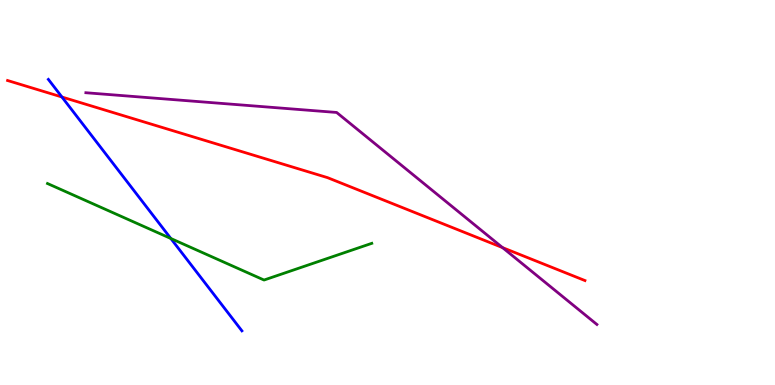[{'lines': ['blue', 'red'], 'intersections': [{'x': 0.799, 'y': 7.48}]}, {'lines': ['green', 'red'], 'intersections': []}, {'lines': ['purple', 'red'], 'intersections': [{'x': 6.48, 'y': 3.57}]}, {'lines': ['blue', 'green'], 'intersections': [{'x': 2.2, 'y': 3.81}]}, {'lines': ['blue', 'purple'], 'intersections': []}, {'lines': ['green', 'purple'], 'intersections': []}]